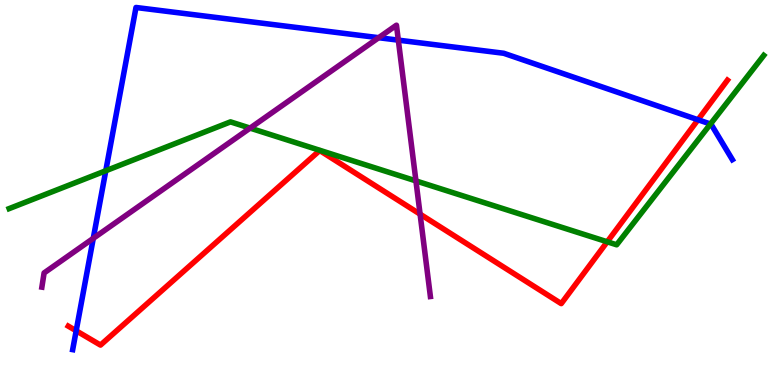[{'lines': ['blue', 'red'], 'intersections': [{'x': 0.983, 'y': 1.41}, {'x': 9.01, 'y': 6.89}]}, {'lines': ['green', 'red'], 'intersections': [{'x': 7.84, 'y': 3.72}]}, {'lines': ['purple', 'red'], 'intersections': [{'x': 5.42, 'y': 4.44}]}, {'lines': ['blue', 'green'], 'intersections': [{'x': 1.36, 'y': 5.56}, {'x': 9.17, 'y': 6.78}]}, {'lines': ['blue', 'purple'], 'intersections': [{'x': 1.2, 'y': 3.81}, {'x': 4.89, 'y': 9.02}, {'x': 5.14, 'y': 8.96}]}, {'lines': ['green', 'purple'], 'intersections': [{'x': 3.23, 'y': 6.67}, {'x': 5.37, 'y': 5.3}]}]